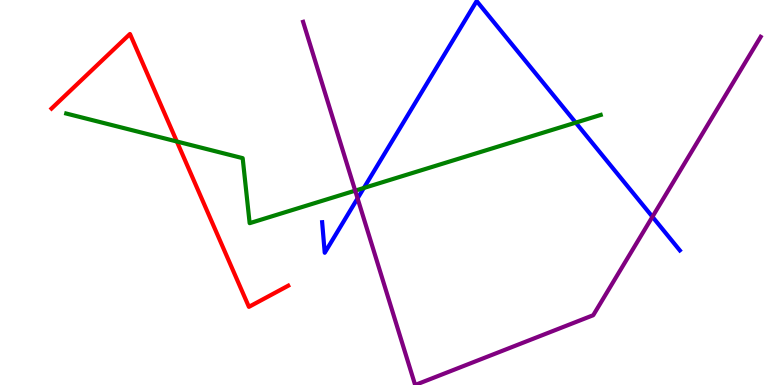[{'lines': ['blue', 'red'], 'intersections': []}, {'lines': ['green', 'red'], 'intersections': [{'x': 2.28, 'y': 6.32}]}, {'lines': ['purple', 'red'], 'intersections': []}, {'lines': ['blue', 'green'], 'intersections': [{'x': 4.69, 'y': 5.12}, {'x': 7.43, 'y': 6.81}]}, {'lines': ['blue', 'purple'], 'intersections': [{'x': 4.61, 'y': 4.85}, {'x': 8.42, 'y': 4.37}]}, {'lines': ['green', 'purple'], 'intersections': [{'x': 4.58, 'y': 5.05}]}]